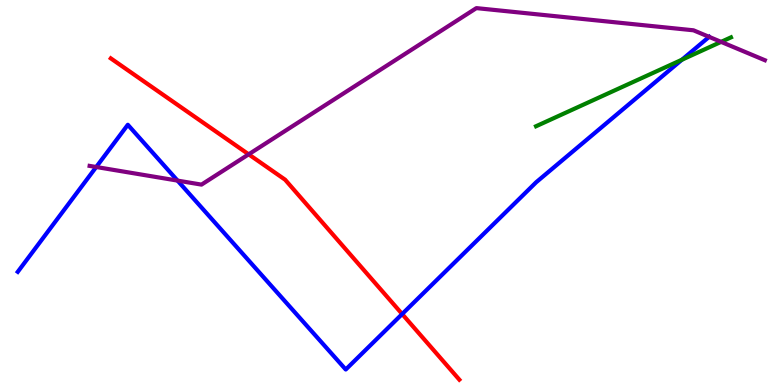[{'lines': ['blue', 'red'], 'intersections': [{'x': 5.19, 'y': 1.84}]}, {'lines': ['green', 'red'], 'intersections': []}, {'lines': ['purple', 'red'], 'intersections': [{'x': 3.21, 'y': 5.99}]}, {'lines': ['blue', 'green'], 'intersections': [{'x': 8.8, 'y': 8.45}]}, {'lines': ['blue', 'purple'], 'intersections': [{'x': 1.24, 'y': 5.66}, {'x': 2.29, 'y': 5.31}, {'x': 9.15, 'y': 9.04}]}, {'lines': ['green', 'purple'], 'intersections': [{'x': 9.3, 'y': 8.91}]}]